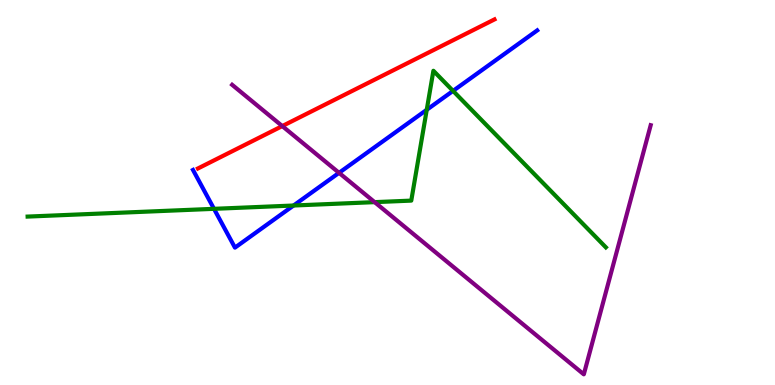[{'lines': ['blue', 'red'], 'intersections': []}, {'lines': ['green', 'red'], 'intersections': []}, {'lines': ['purple', 'red'], 'intersections': [{'x': 3.64, 'y': 6.73}]}, {'lines': ['blue', 'green'], 'intersections': [{'x': 2.76, 'y': 4.58}, {'x': 3.79, 'y': 4.66}, {'x': 5.51, 'y': 7.15}, {'x': 5.85, 'y': 7.64}]}, {'lines': ['blue', 'purple'], 'intersections': [{'x': 4.37, 'y': 5.51}]}, {'lines': ['green', 'purple'], 'intersections': [{'x': 4.83, 'y': 4.75}]}]